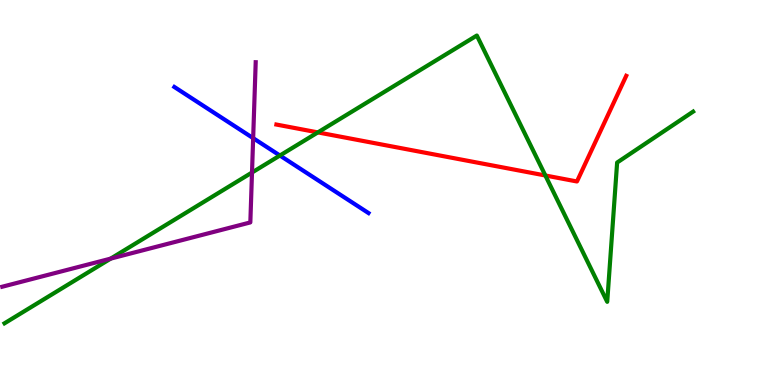[{'lines': ['blue', 'red'], 'intersections': []}, {'lines': ['green', 'red'], 'intersections': [{'x': 4.1, 'y': 6.56}, {'x': 7.04, 'y': 5.44}]}, {'lines': ['purple', 'red'], 'intersections': []}, {'lines': ['blue', 'green'], 'intersections': [{'x': 3.61, 'y': 5.96}]}, {'lines': ['blue', 'purple'], 'intersections': [{'x': 3.27, 'y': 6.41}]}, {'lines': ['green', 'purple'], 'intersections': [{'x': 1.43, 'y': 3.28}, {'x': 3.25, 'y': 5.52}]}]